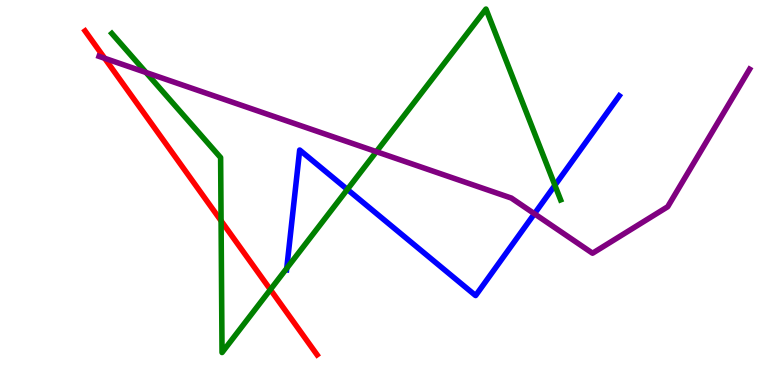[{'lines': ['blue', 'red'], 'intersections': []}, {'lines': ['green', 'red'], 'intersections': [{'x': 2.85, 'y': 4.27}, {'x': 3.49, 'y': 2.48}]}, {'lines': ['purple', 'red'], 'intersections': [{'x': 1.35, 'y': 8.49}]}, {'lines': ['blue', 'green'], 'intersections': [{'x': 3.7, 'y': 3.03}, {'x': 4.48, 'y': 5.08}, {'x': 7.16, 'y': 5.19}]}, {'lines': ['blue', 'purple'], 'intersections': [{'x': 6.9, 'y': 4.45}]}, {'lines': ['green', 'purple'], 'intersections': [{'x': 1.88, 'y': 8.12}, {'x': 4.86, 'y': 6.06}]}]